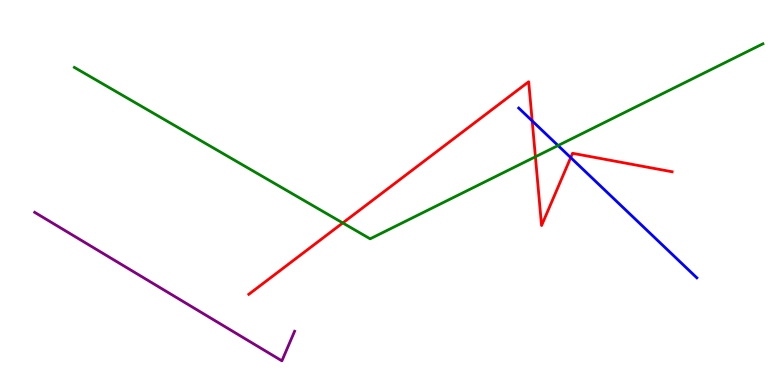[{'lines': ['blue', 'red'], 'intersections': [{'x': 6.87, 'y': 6.86}, {'x': 7.36, 'y': 5.91}]}, {'lines': ['green', 'red'], 'intersections': [{'x': 4.42, 'y': 4.21}, {'x': 6.91, 'y': 5.93}]}, {'lines': ['purple', 'red'], 'intersections': []}, {'lines': ['blue', 'green'], 'intersections': [{'x': 7.2, 'y': 6.22}]}, {'lines': ['blue', 'purple'], 'intersections': []}, {'lines': ['green', 'purple'], 'intersections': []}]